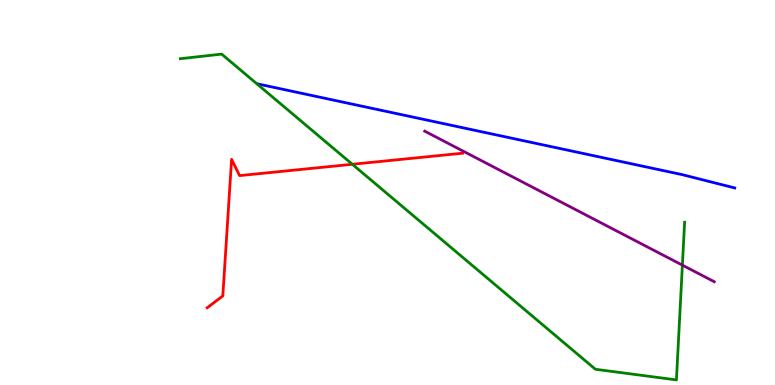[{'lines': ['blue', 'red'], 'intersections': []}, {'lines': ['green', 'red'], 'intersections': [{'x': 4.55, 'y': 5.73}]}, {'lines': ['purple', 'red'], 'intersections': []}, {'lines': ['blue', 'green'], 'intersections': []}, {'lines': ['blue', 'purple'], 'intersections': []}, {'lines': ['green', 'purple'], 'intersections': [{'x': 8.8, 'y': 3.11}]}]